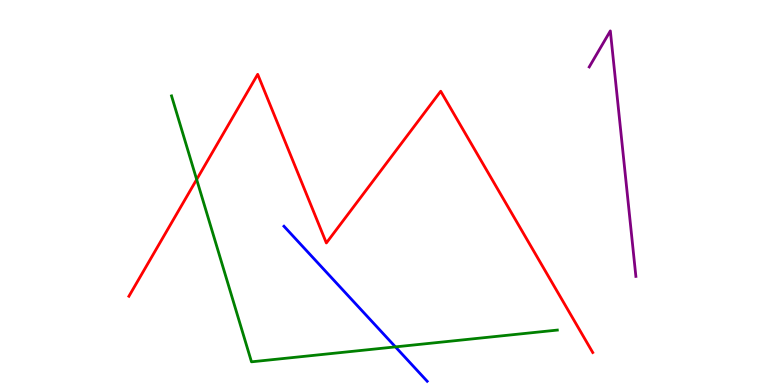[{'lines': ['blue', 'red'], 'intersections': []}, {'lines': ['green', 'red'], 'intersections': [{'x': 2.54, 'y': 5.34}]}, {'lines': ['purple', 'red'], 'intersections': []}, {'lines': ['blue', 'green'], 'intersections': [{'x': 5.1, 'y': 0.99}]}, {'lines': ['blue', 'purple'], 'intersections': []}, {'lines': ['green', 'purple'], 'intersections': []}]